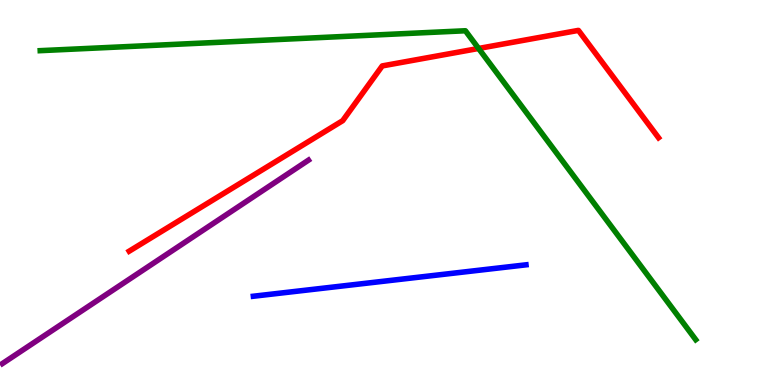[{'lines': ['blue', 'red'], 'intersections': []}, {'lines': ['green', 'red'], 'intersections': [{'x': 6.18, 'y': 8.74}]}, {'lines': ['purple', 'red'], 'intersections': []}, {'lines': ['blue', 'green'], 'intersections': []}, {'lines': ['blue', 'purple'], 'intersections': []}, {'lines': ['green', 'purple'], 'intersections': []}]